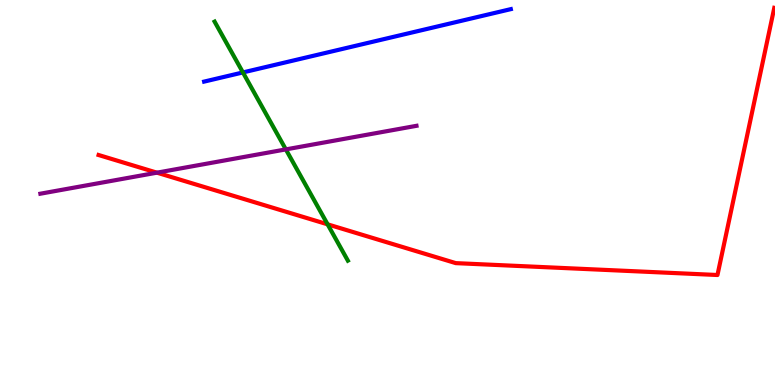[{'lines': ['blue', 'red'], 'intersections': []}, {'lines': ['green', 'red'], 'intersections': [{'x': 4.23, 'y': 4.17}]}, {'lines': ['purple', 'red'], 'intersections': [{'x': 2.02, 'y': 5.52}]}, {'lines': ['blue', 'green'], 'intersections': [{'x': 3.13, 'y': 8.12}]}, {'lines': ['blue', 'purple'], 'intersections': []}, {'lines': ['green', 'purple'], 'intersections': [{'x': 3.69, 'y': 6.12}]}]